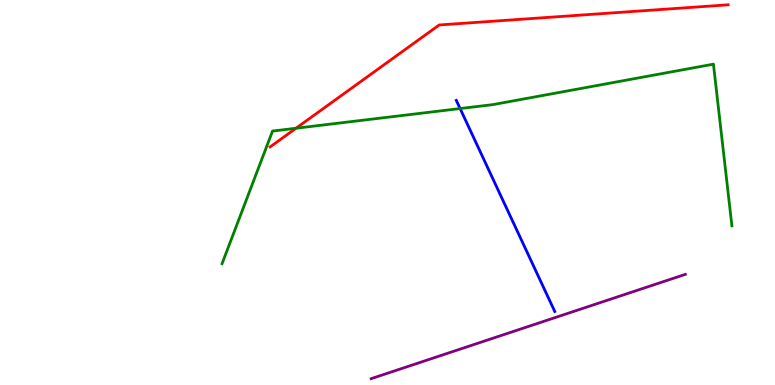[{'lines': ['blue', 'red'], 'intersections': []}, {'lines': ['green', 'red'], 'intersections': [{'x': 3.82, 'y': 6.67}]}, {'lines': ['purple', 'red'], 'intersections': []}, {'lines': ['blue', 'green'], 'intersections': [{'x': 5.94, 'y': 7.18}]}, {'lines': ['blue', 'purple'], 'intersections': []}, {'lines': ['green', 'purple'], 'intersections': []}]